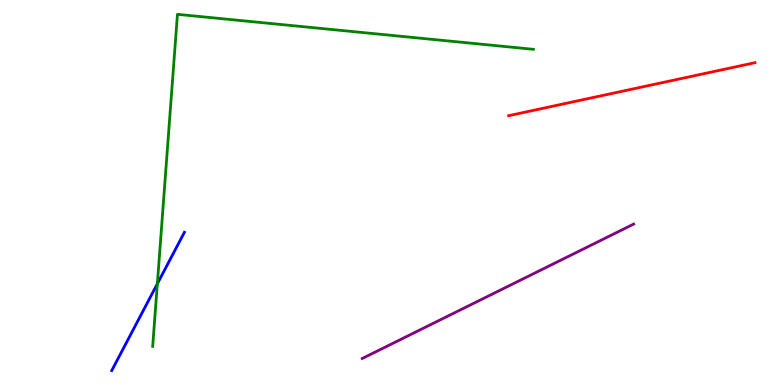[{'lines': ['blue', 'red'], 'intersections': []}, {'lines': ['green', 'red'], 'intersections': []}, {'lines': ['purple', 'red'], 'intersections': []}, {'lines': ['blue', 'green'], 'intersections': [{'x': 2.03, 'y': 2.63}]}, {'lines': ['blue', 'purple'], 'intersections': []}, {'lines': ['green', 'purple'], 'intersections': []}]